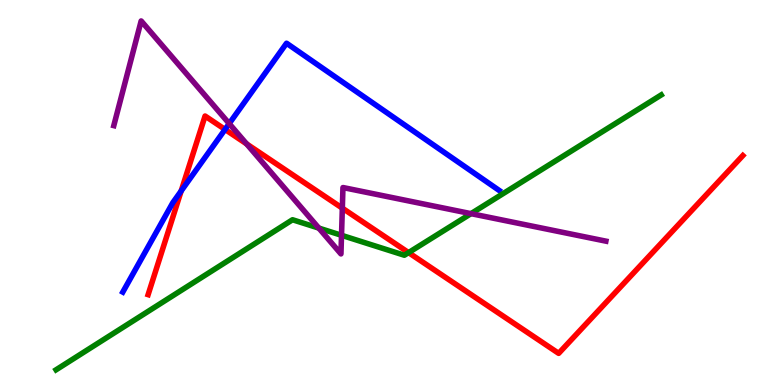[{'lines': ['blue', 'red'], 'intersections': [{'x': 2.34, 'y': 5.04}, {'x': 2.9, 'y': 6.64}]}, {'lines': ['green', 'red'], 'intersections': [{'x': 5.27, 'y': 3.44}]}, {'lines': ['purple', 'red'], 'intersections': [{'x': 3.18, 'y': 6.26}, {'x': 4.42, 'y': 4.59}]}, {'lines': ['blue', 'green'], 'intersections': []}, {'lines': ['blue', 'purple'], 'intersections': [{'x': 2.96, 'y': 6.79}]}, {'lines': ['green', 'purple'], 'intersections': [{'x': 4.11, 'y': 4.08}, {'x': 4.41, 'y': 3.89}, {'x': 6.08, 'y': 4.45}]}]